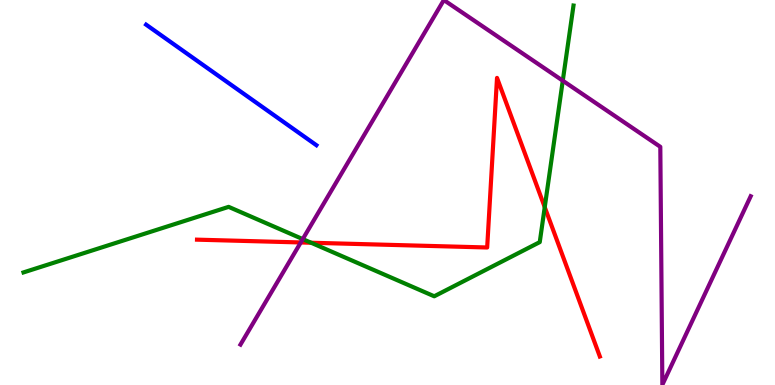[{'lines': ['blue', 'red'], 'intersections': []}, {'lines': ['green', 'red'], 'intersections': [{'x': 4.01, 'y': 3.7}, {'x': 7.03, 'y': 4.62}]}, {'lines': ['purple', 'red'], 'intersections': [{'x': 3.88, 'y': 3.7}]}, {'lines': ['blue', 'green'], 'intersections': []}, {'lines': ['blue', 'purple'], 'intersections': []}, {'lines': ['green', 'purple'], 'intersections': [{'x': 3.91, 'y': 3.79}, {'x': 7.26, 'y': 7.9}]}]